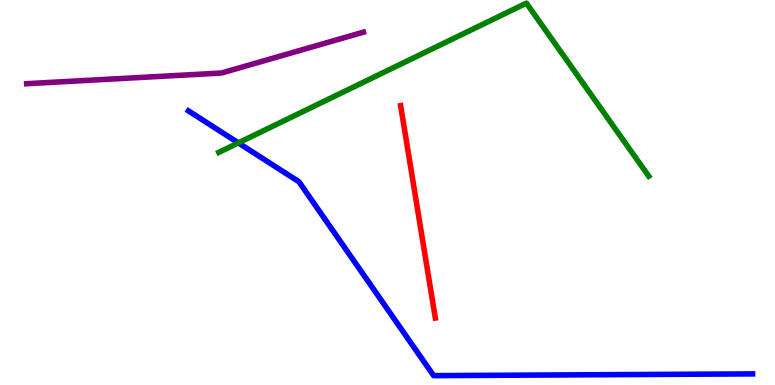[{'lines': ['blue', 'red'], 'intersections': []}, {'lines': ['green', 'red'], 'intersections': []}, {'lines': ['purple', 'red'], 'intersections': []}, {'lines': ['blue', 'green'], 'intersections': [{'x': 3.08, 'y': 6.29}]}, {'lines': ['blue', 'purple'], 'intersections': []}, {'lines': ['green', 'purple'], 'intersections': []}]